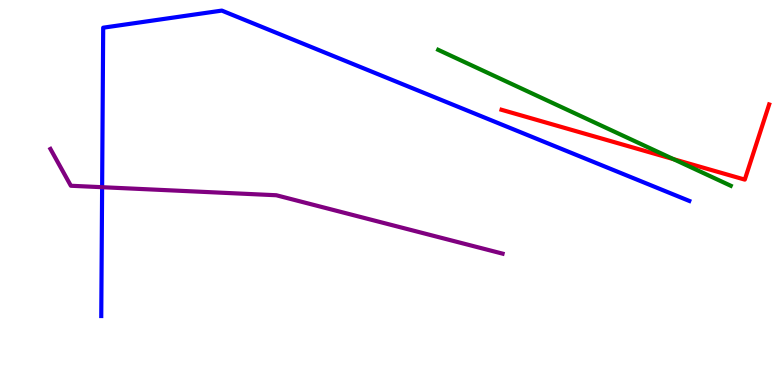[{'lines': ['blue', 'red'], 'intersections': []}, {'lines': ['green', 'red'], 'intersections': [{'x': 8.69, 'y': 5.87}]}, {'lines': ['purple', 'red'], 'intersections': []}, {'lines': ['blue', 'green'], 'intersections': []}, {'lines': ['blue', 'purple'], 'intersections': [{'x': 1.32, 'y': 5.14}]}, {'lines': ['green', 'purple'], 'intersections': []}]